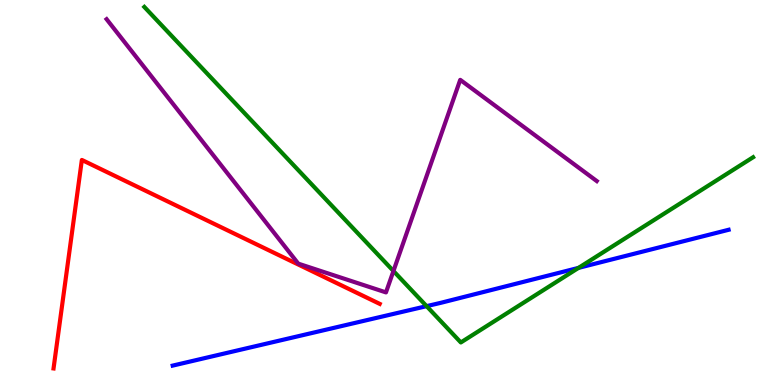[{'lines': ['blue', 'red'], 'intersections': []}, {'lines': ['green', 'red'], 'intersections': []}, {'lines': ['purple', 'red'], 'intersections': []}, {'lines': ['blue', 'green'], 'intersections': [{'x': 5.5, 'y': 2.05}, {'x': 7.46, 'y': 3.04}]}, {'lines': ['blue', 'purple'], 'intersections': []}, {'lines': ['green', 'purple'], 'intersections': [{'x': 5.08, 'y': 2.96}]}]